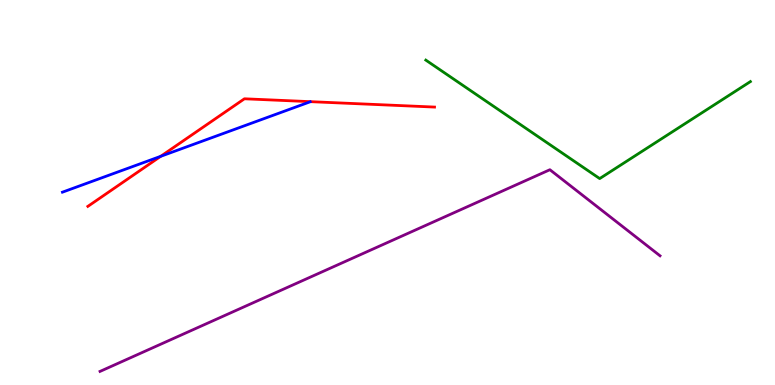[{'lines': ['blue', 'red'], 'intersections': [{'x': 2.07, 'y': 5.94}]}, {'lines': ['green', 'red'], 'intersections': []}, {'lines': ['purple', 'red'], 'intersections': []}, {'lines': ['blue', 'green'], 'intersections': []}, {'lines': ['blue', 'purple'], 'intersections': []}, {'lines': ['green', 'purple'], 'intersections': []}]